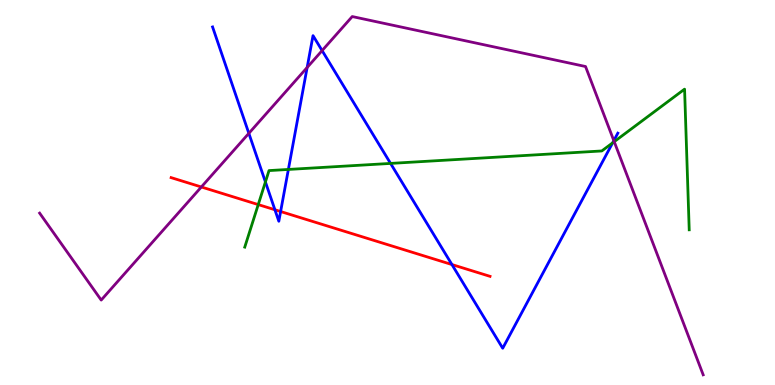[{'lines': ['blue', 'red'], 'intersections': [{'x': 3.55, 'y': 4.55}, {'x': 3.62, 'y': 4.51}, {'x': 5.83, 'y': 3.13}]}, {'lines': ['green', 'red'], 'intersections': [{'x': 3.33, 'y': 4.69}]}, {'lines': ['purple', 'red'], 'intersections': [{'x': 2.6, 'y': 5.14}]}, {'lines': ['blue', 'green'], 'intersections': [{'x': 3.42, 'y': 5.27}, {'x': 3.72, 'y': 5.6}, {'x': 5.04, 'y': 5.76}, {'x': 7.91, 'y': 6.29}]}, {'lines': ['blue', 'purple'], 'intersections': [{'x': 3.21, 'y': 6.54}, {'x': 3.96, 'y': 8.25}, {'x': 4.16, 'y': 8.69}, {'x': 7.92, 'y': 6.35}]}, {'lines': ['green', 'purple'], 'intersections': [{'x': 7.93, 'y': 6.32}]}]